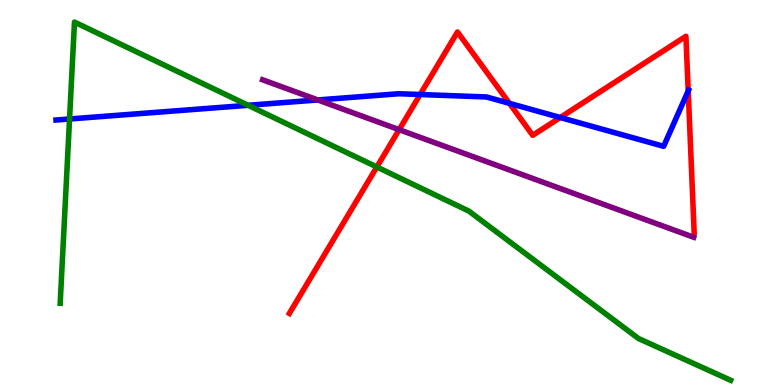[{'lines': ['blue', 'red'], 'intersections': [{'x': 5.42, 'y': 7.54}, {'x': 6.57, 'y': 7.32}, {'x': 7.23, 'y': 6.95}, {'x': 8.88, 'y': 7.64}]}, {'lines': ['green', 'red'], 'intersections': [{'x': 4.86, 'y': 5.66}]}, {'lines': ['purple', 'red'], 'intersections': [{'x': 5.15, 'y': 6.63}]}, {'lines': ['blue', 'green'], 'intersections': [{'x': 0.897, 'y': 6.91}, {'x': 3.2, 'y': 7.27}]}, {'lines': ['blue', 'purple'], 'intersections': [{'x': 4.1, 'y': 7.4}]}, {'lines': ['green', 'purple'], 'intersections': []}]